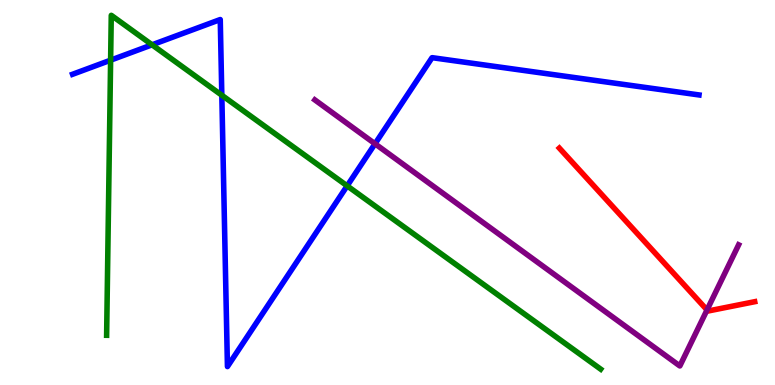[{'lines': ['blue', 'red'], 'intersections': []}, {'lines': ['green', 'red'], 'intersections': []}, {'lines': ['purple', 'red'], 'intersections': [{'x': 9.12, 'y': 1.95}]}, {'lines': ['blue', 'green'], 'intersections': [{'x': 1.43, 'y': 8.44}, {'x': 1.96, 'y': 8.84}, {'x': 2.86, 'y': 7.53}, {'x': 4.48, 'y': 5.17}]}, {'lines': ['blue', 'purple'], 'intersections': [{'x': 4.84, 'y': 6.27}]}, {'lines': ['green', 'purple'], 'intersections': []}]